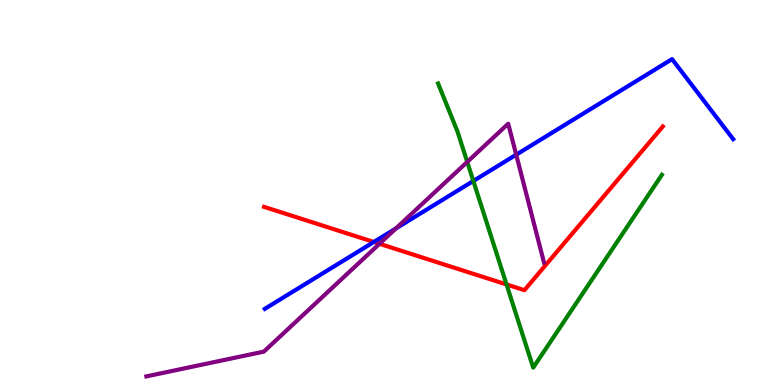[{'lines': ['blue', 'red'], 'intersections': [{'x': 4.82, 'y': 3.71}]}, {'lines': ['green', 'red'], 'intersections': [{'x': 6.54, 'y': 2.61}]}, {'lines': ['purple', 'red'], 'intersections': [{'x': 4.9, 'y': 3.67}]}, {'lines': ['blue', 'green'], 'intersections': [{'x': 6.11, 'y': 5.3}]}, {'lines': ['blue', 'purple'], 'intersections': [{'x': 5.11, 'y': 4.07}, {'x': 6.66, 'y': 5.98}]}, {'lines': ['green', 'purple'], 'intersections': [{'x': 6.03, 'y': 5.79}]}]